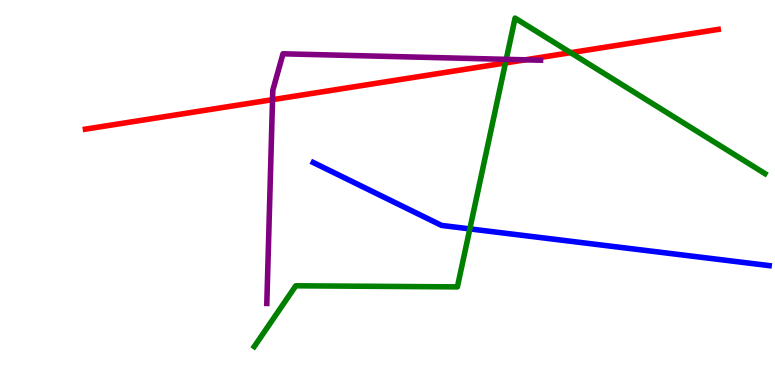[{'lines': ['blue', 'red'], 'intersections': []}, {'lines': ['green', 'red'], 'intersections': [{'x': 6.52, 'y': 8.37}, {'x': 7.36, 'y': 8.63}]}, {'lines': ['purple', 'red'], 'intersections': [{'x': 3.52, 'y': 7.41}, {'x': 6.78, 'y': 8.45}]}, {'lines': ['blue', 'green'], 'intersections': [{'x': 6.06, 'y': 4.05}]}, {'lines': ['blue', 'purple'], 'intersections': []}, {'lines': ['green', 'purple'], 'intersections': [{'x': 6.53, 'y': 8.46}]}]